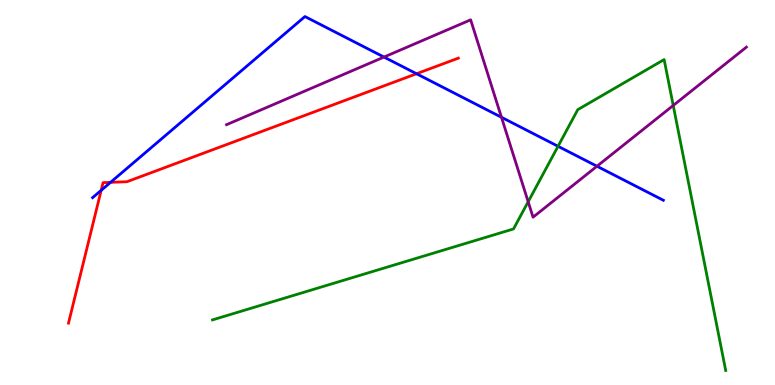[{'lines': ['blue', 'red'], 'intersections': [{'x': 1.31, 'y': 5.06}, {'x': 1.43, 'y': 5.26}, {'x': 5.37, 'y': 8.08}]}, {'lines': ['green', 'red'], 'intersections': []}, {'lines': ['purple', 'red'], 'intersections': []}, {'lines': ['blue', 'green'], 'intersections': [{'x': 7.2, 'y': 6.2}]}, {'lines': ['blue', 'purple'], 'intersections': [{'x': 4.95, 'y': 8.52}, {'x': 6.47, 'y': 6.95}, {'x': 7.7, 'y': 5.68}]}, {'lines': ['green', 'purple'], 'intersections': [{'x': 6.82, 'y': 4.76}, {'x': 8.69, 'y': 7.26}]}]